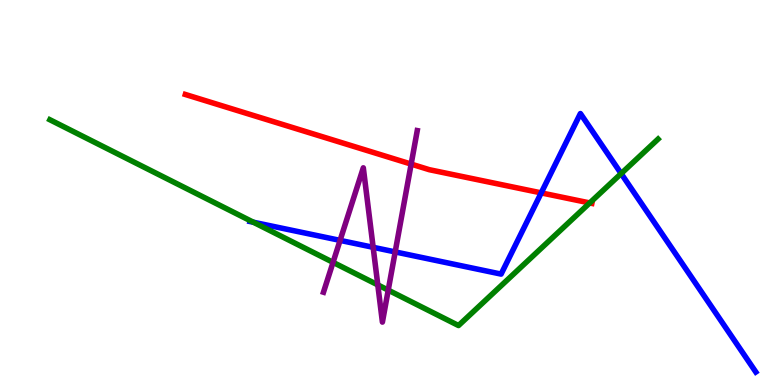[{'lines': ['blue', 'red'], 'intersections': [{'x': 6.98, 'y': 4.99}]}, {'lines': ['green', 'red'], 'intersections': [{'x': 7.61, 'y': 4.73}]}, {'lines': ['purple', 'red'], 'intersections': [{'x': 5.31, 'y': 5.74}]}, {'lines': ['blue', 'green'], 'intersections': [{'x': 3.27, 'y': 4.23}, {'x': 8.01, 'y': 5.49}]}, {'lines': ['blue', 'purple'], 'intersections': [{'x': 4.39, 'y': 3.76}, {'x': 4.81, 'y': 3.58}, {'x': 5.1, 'y': 3.46}]}, {'lines': ['green', 'purple'], 'intersections': [{'x': 4.3, 'y': 3.19}, {'x': 4.87, 'y': 2.6}, {'x': 5.01, 'y': 2.46}]}]